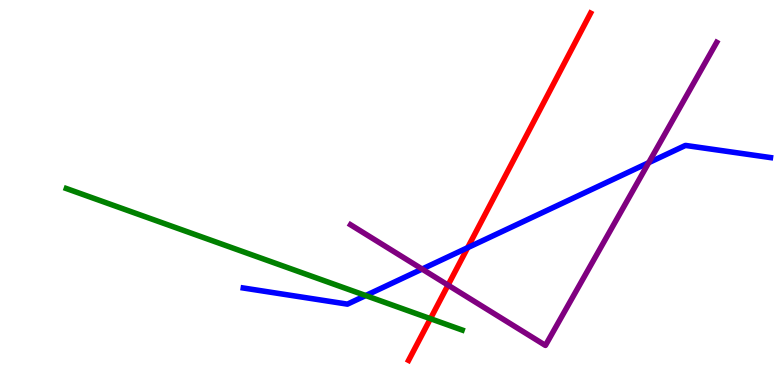[{'lines': ['blue', 'red'], 'intersections': [{'x': 6.03, 'y': 3.57}]}, {'lines': ['green', 'red'], 'intersections': [{'x': 5.55, 'y': 1.72}]}, {'lines': ['purple', 'red'], 'intersections': [{'x': 5.78, 'y': 2.59}]}, {'lines': ['blue', 'green'], 'intersections': [{'x': 4.72, 'y': 2.32}]}, {'lines': ['blue', 'purple'], 'intersections': [{'x': 5.45, 'y': 3.01}, {'x': 8.37, 'y': 5.77}]}, {'lines': ['green', 'purple'], 'intersections': []}]